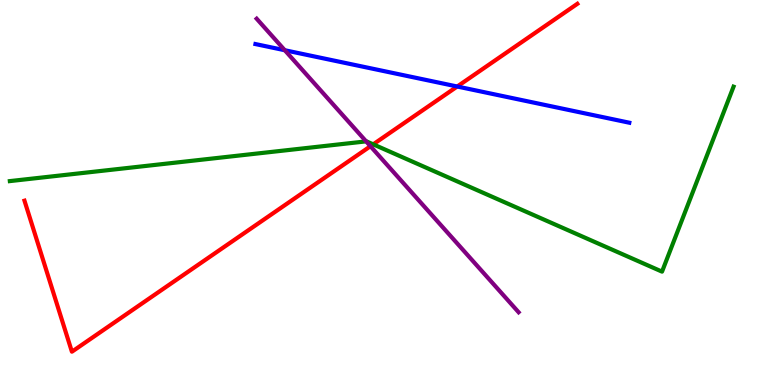[{'lines': ['blue', 'red'], 'intersections': [{'x': 5.9, 'y': 7.75}]}, {'lines': ['green', 'red'], 'intersections': [{'x': 4.82, 'y': 6.25}]}, {'lines': ['purple', 'red'], 'intersections': [{'x': 4.78, 'y': 6.2}]}, {'lines': ['blue', 'green'], 'intersections': []}, {'lines': ['blue', 'purple'], 'intersections': [{'x': 3.67, 'y': 8.7}]}, {'lines': ['green', 'purple'], 'intersections': [{'x': 4.72, 'y': 6.33}]}]